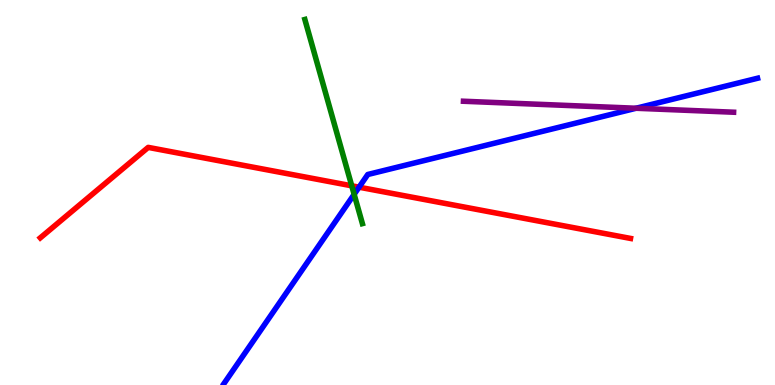[{'lines': ['blue', 'red'], 'intersections': [{'x': 4.63, 'y': 5.14}]}, {'lines': ['green', 'red'], 'intersections': [{'x': 4.54, 'y': 5.17}]}, {'lines': ['purple', 'red'], 'intersections': []}, {'lines': ['blue', 'green'], 'intersections': [{'x': 4.57, 'y': 4.95}]}, {'lines': ['blue', 'purple'], 'intersections': [{'x': 8.21, 'y': 7.19}]}, {'lines': ['green', 'purple'], 'intersections': []}]